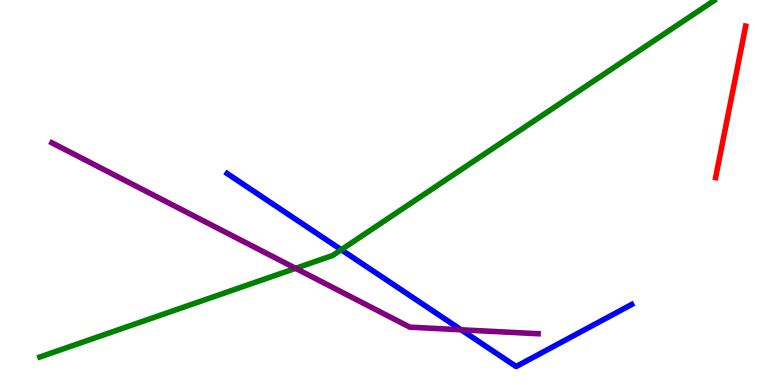[{'lines': ['blue', 'red'], 'intersections': []}, {'lines': ['green', 'red'], 'intersections': []}, {'lines': ['purple', 'red'], 'intersections': []}, {'lines': ['blue', 'green'], 'intersections': [{'x': 4.4, 'y': 3.51}]}, {'lines': ['blue', 'purple'], 'intersections': [{'x': 5.95, 'y': 1.43}]}, {'lines': ['green', 'purple'], 'intersections': [{'x': 3.81, 'y': 3.03}]}]